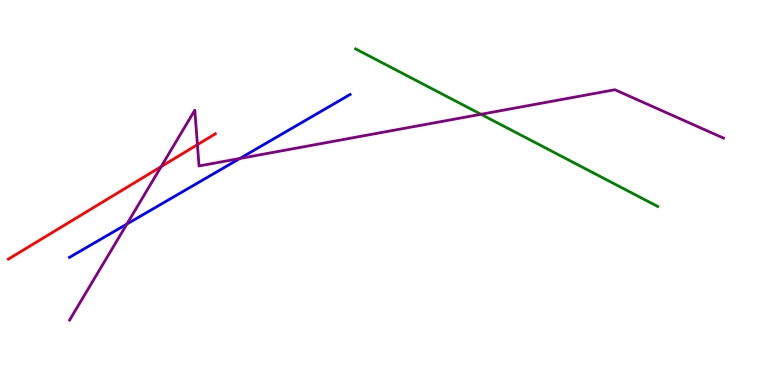[{'lines': ['blue', 'red'], 'intersections': []}, {'lines': ['green', 'red'], 'intersections': []}, {'lines': ['purple', 'red'], 'intersections': [{'x': 2.08, 'y': 5.67}, {'x': 2.55, 'y': 6.24}]}, {'lines': ['blue', 'green'], 'intersections': []}, {'lines': ['blue', 'purple'], 'intersections': [{'x': 1.64, 'y': 4.18}, {'x': 3.09, 'y': 5.88}]}, {'lines': ['green', 'purple'], 'intersections': [{'x': 6.21, 'y': 7.03}]}]